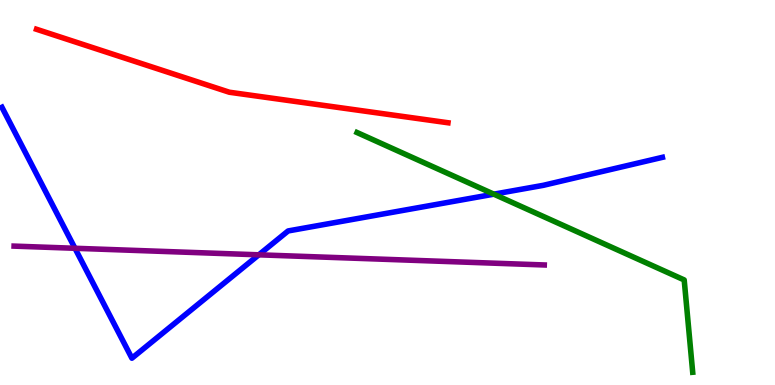[{'lines': ['blue', 'red'], 'intersections': []}, {'lines': ['green', 'red'], 'intersections': []}, {'lines': ['purple', 'red'], 'intersections': []}, {'lines': ['blue', 'green'], 'intersections': [{'x': 6.37, 'y': 4.96}]}, {'lines': ['blue', 'purple'], 'intersections': [{'x': 0.967, 'y': 3.55}, {'x': 3.34, 'y': 3.38}]}, {'lines': ['green', 'purple'], 'intersections': []}]